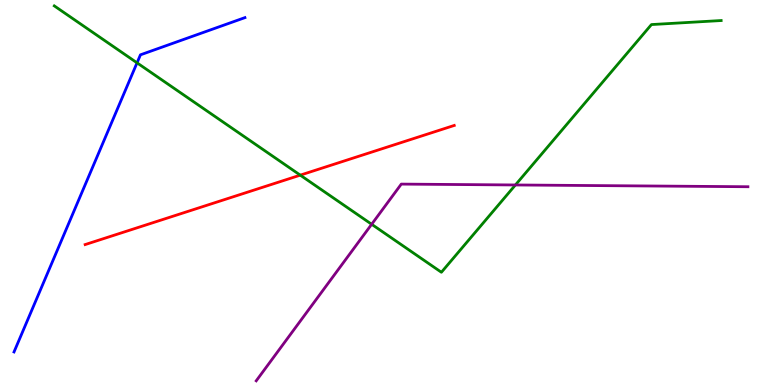[{'lines': ['blue', 'red'], 'intersections': []}, {'lines': ['green', 'red'], 'intersections': [{'x': 3.87, 'y': 5.45}]}, {'lines': ['purple', 'red'], 'intersections': []}, {'lines': ['blue', 'green'], 'intersections': [{'x': 1.77, 'y': 8.37}]}, {'lines': ['blue', 'purple'], 'intersections': []}, {'lines': ['green', 'purple'], 'intersections': [{'x': 4.8, 'y': 4.17}, {'x': 6.65, 'y': 5.2}]}]